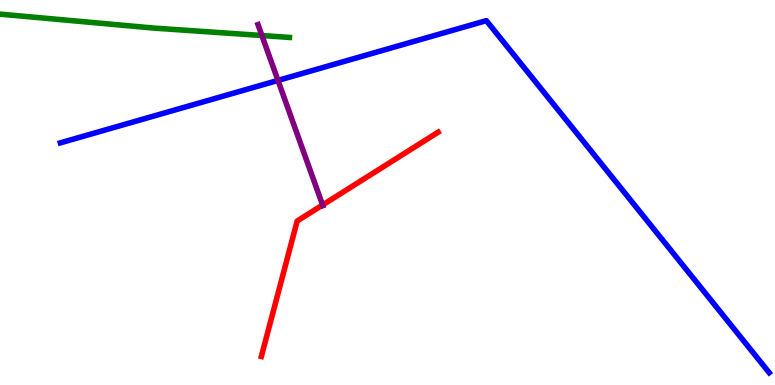[{'lines': ['blue', 'red'], 'intersections': []}, {'lines': ['green', 'red'], 'intersections': []}, {'lines': ['purple', 'red'], 'intersections': [{'x': 4.16, 'y': 4.68}]}, {'lines': ['blue', 'green'], 'intersections': []}, {'lines': ['blue', 'purple'], 'intersections': [{'x': 3.59, 'y': 7.91}]}, {'lines': ['green', 'purple'], 'intersections': [{'x': 3.38, 'y': 9.08}]}]